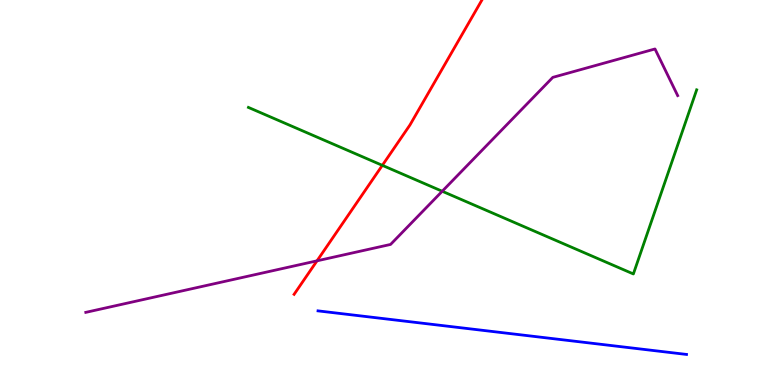[{'lines': ['blue', 'red'], 'intersections': []}, {'lines': ['green', 'red'], 'intersections': [{'x': 4.93, 'y': 5.71}]}, {'lines': ['purple', 'red'], 'intersections': [{'x': 4.09, 'y': 3.23}]}, {'lines': ['blue', 'green'], 'intersections': []}, {'lines': ['blue', 'purple'], 'intersections': []}, {'lines': ['green', 'purple'], 'intersections': [{'x': 5.71, 'y': 5.03}]}]